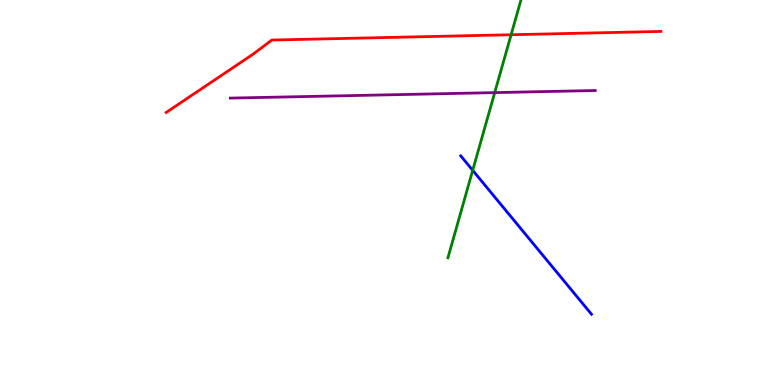[{'lines': ['blue', 'red'], 'intersections': []}, {'lines': ['green', 'red'], 'intersections': [{'x': 6.59, 'y': 9.1}]}, {'lines': ['purple', 'red'], 'intersections': []}, {'lines': ['blue', 'green'], 'intersections': [{'x': 6.1, 'y': 5.58}]}, {'lines': ['blue', 'purple'], 'intersections': []}, {'lines': ['green', 'purple'], 'intersections': [{'x': 6.38, 'y': 7.59}]}]